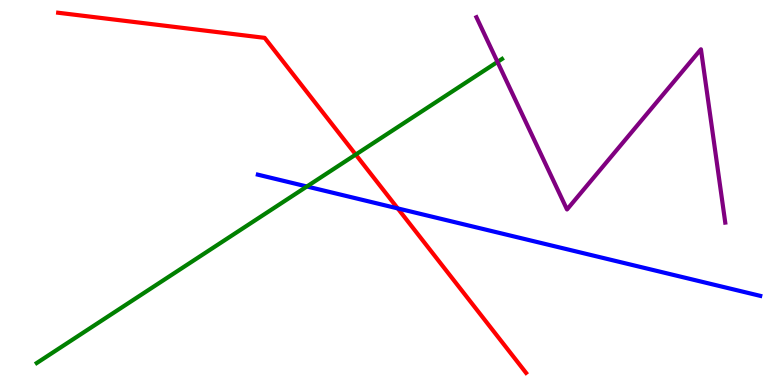[{'lines': ['blue', 'red'], 'intersections': [{'x': 5.13, 'y': 4.59}]}, {'lines': ['green', 'red'], 'intersections': [{'x': 4.59, 'y': 5.99}]}, {'lines': ['purple', 'red'], 'intersections': []}, {'lines': ['blue', 'green'], 'intersections': [{'x': 3.96, 'y': 5.16}]}, {'lines': ['blue', 'purple'], 'intersections': []}, {'lines': ['green', 'purple'], 'intersections': [{'x': 6.42, 'y': 8.39}]}]